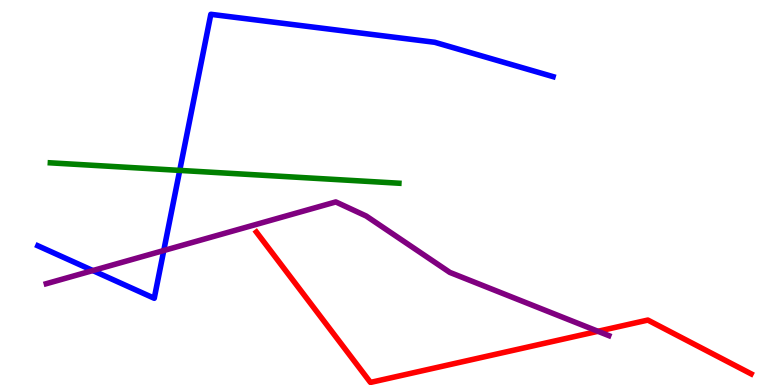[{'lines': ['blue', 'red'], 'intersections': []}, {'lines': ['green', 'red'], 'intersections': []}, {'lines': ['purple', 'red'], 'intersections': [{'x': 7.72, 'y': 1.4}]}, {'lines': ['blue', 'green'], 'intersections': [{'x': 2.32, 'y': 5.57}]}, {'lines': ['blue', 'purple'], 'intersections': [{'x': 1.2, 'y': 2.97}, {'x': 2.11, 'y': 3.49}]}, {'lines': ['green', 'purple'], 'intersections': []}]